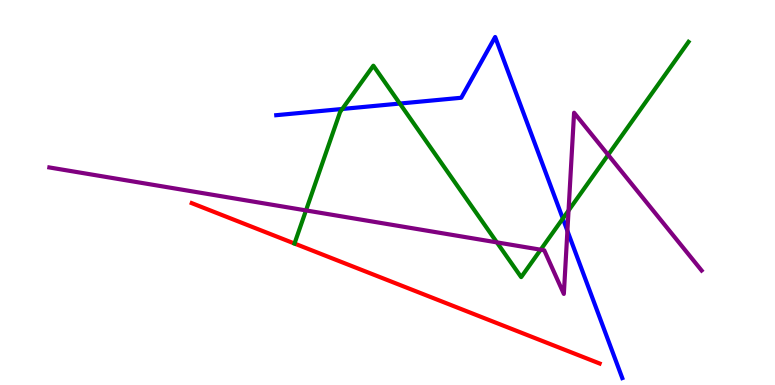[{'lines': ['blue', 'red'], 'intersections': []}, {'lines': ['green', 'red'], 'intersections': []}, {'lines': ['purple', 'red'], 'intersections': []}, {'lines': ['blue', 'green'], 'intersections': [{'x': 4.42, 'y': 7.17}, {'x': 5.16, 'y': 7.31}, {'x': 7.26, 'y': 4.32}]}, {'lines': ['blue', 'purple'], 'intersections': [{'x': 7.32, 'y': 4.0}]}, {'lines': ['green', 'purple'], 'intersections': [{'x': 3.95, 'y': 4.53}, {'x': 6.41, 'y': 3.7}, {'x': 6.98, 'y': 3.51}, {'x': 7.34, 'y': 4.53}, {'x': 7.85, 'y': 5.98}]}]